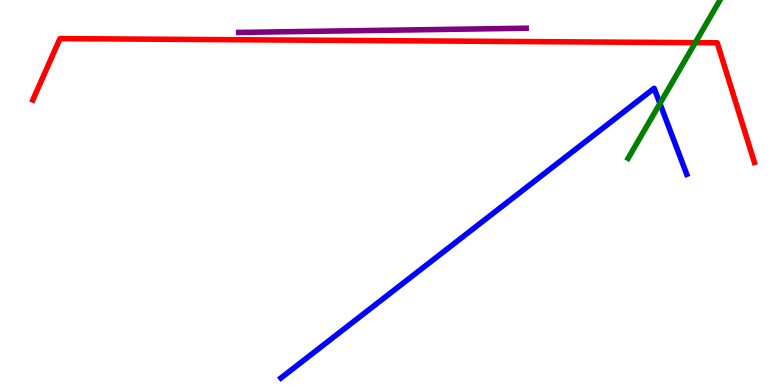[{'lines': ['blue', 'red'], 'intersections': []}, {'lines': ['green', 'red'], 'intersections': [{'x': 8.97, 'y': 8.89}]}, {'lines': ['purple', 'red'], 'intersections': []}, {'lines': ['blue', 'green'], 'intersections': [{'x': 8.52, 'y': 7.31}]}, {'lines': ['blue', 'purple'], 'intersections': []}, {'lines': ['green', 'purple'], 'intersections': []}]